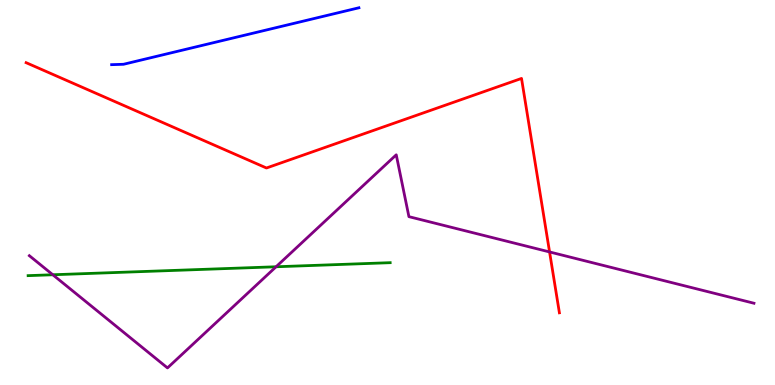[{'lines': ['blue', 'red'], 'intersections': []}, {'lines': ['green', 'red'], 'intersections': []}, {'lines': ['purple', 'red'], 'intersections': [{'x': 7.09, 'y': 3.46}]}, {'lines': ['blue', 'green'], 'intersections': []}, {'lines': ['blue', 'purple'], 'intersections': []}, {'lines': ['green', 'purple'], 'intersections': [{'x': 0.681, 'y': 2.86}, {'x': 3.56, 'y': 3.07}]}]